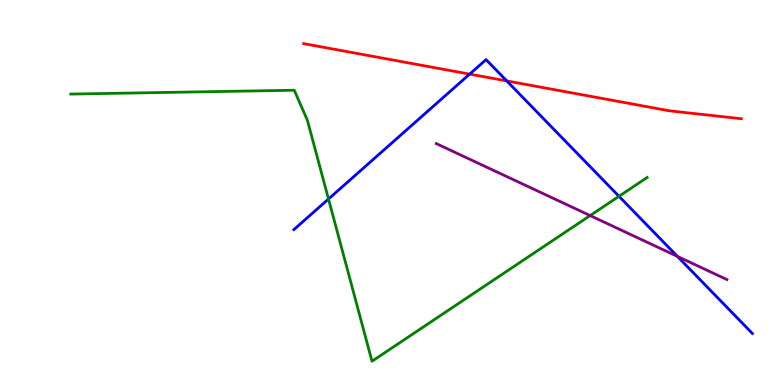[{'lines': ['blue', 'red'], 'intersections': [{'x': 6.06, 'y': 8.07}, {'x': 6.54, 'y': 7.9}]}, {'lines': ['green', 'red'], 'intersections': []}, {'lines': ['purple', 'red'], 'intersections': []}, {'lines': ['blue', 'green'], 'intersections': [{'x': 4.24, 'y': 4.83}, {'x': 7.99, 'y': 4.9}]}, {'lines': ['blue', 'purple'], 'intersections': [{'x': 8.74, 'y': 3.34}]}, {'lines': ['green', 'purple'], 'intersections': [{'x': 7.61, 'y': 4.4}]}]